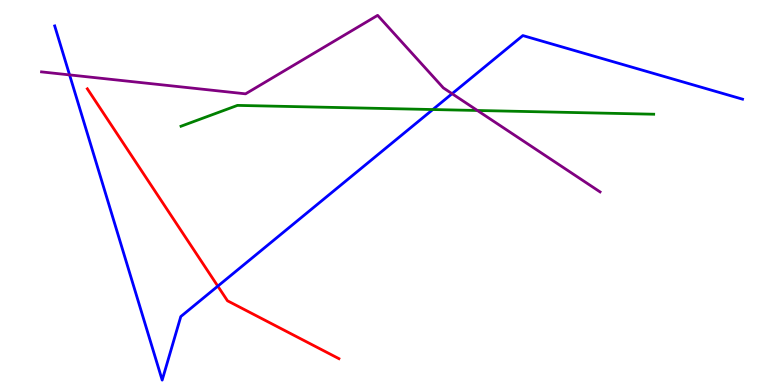[{'lines': ['blue', 'red'], 'intersections': [{'x': 2.81, 'y': 2.57}]}, {'lines': ['green', 'red'], 'intersections': []}, {'lines': ['purple', 'red'], 'intersections': []}, {'lines': ['blue', 'green'], 'intersections': [{'x': 5.58, 'y': 7.15}]}, {'lines': ['blue', 'purple'], 'intersections': [{'x': 0.898, 'y': 8.05}, {'x': 5.83, 'y': 7.57}]}, {'lines': ['green', 'purple'], 'intersections': [{'x': 6.16, 'y': 7.13}]}]